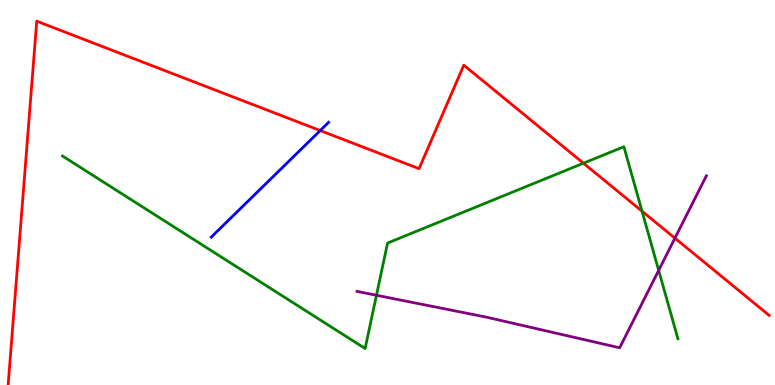[{'lines': ['blue', 'red'], 'intersections': [{'x': 4.13, 'y': 6.61}]}, {'lines': ['green', 'red'], 'intersections': [{'x': 7.53, 'y': 5.76}, {'x': 8.28, 'y': 4.51}]}, {'lines': ['purple', 'red'], 'intersections': [{'x': 8.71, 'y': 3.81}]}, {'lines': ['blue', 'green'], 'intersections': []}, {'lines': ['blue', 'purple'], 'intersections': []}, {'lines': ['green', 'purple'], 'intersections': [{'x': 4.86, 'y': 2.33}, {'x': 8.5, 'y': 2.98}]}]